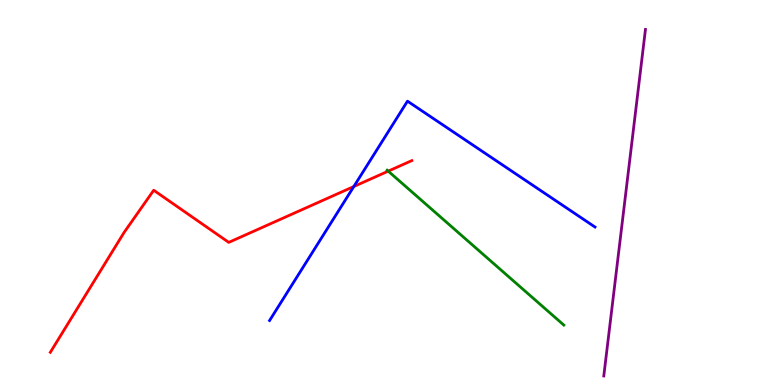[{'lines': ['blue', 'red'], 'intersections': [{'x': 4.57, 'y': 5.16}]}, {'lines': ['green', 'red'], 'intersections': [{'x': 5.01, 'y': 5.55}]}, {'lines': ['purple', 'red'], 'intersections': []}, {'lines': ['blue', 'green'], 'intersections': []}, {'lines': ['blue', 'purple'], 'intersections': []}, {'lines': ['green', 'purple'], 'intersections': []}]